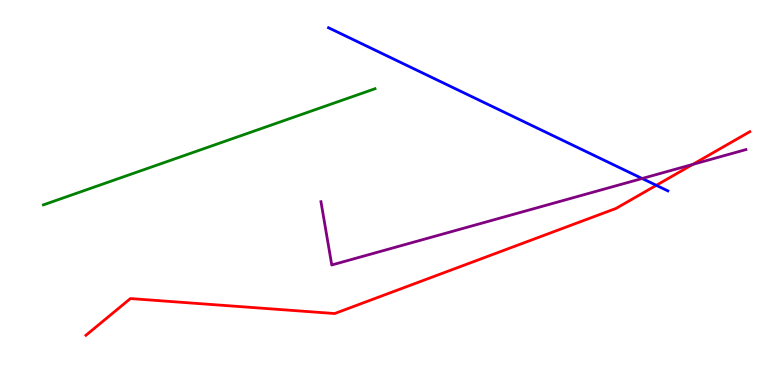[{'lines': ['blue', 'red'], 'intersections': [{'x': 8.47, 'y': 5.19}]}, {'lines': ['green', 'red'], 'intersections': []}, {'lines': ['purple', 'red'], 'intersections': [{'x': 8.94, 'y': 5.73}]}, {'lines': ['blue', 'green'], 'intersections': []}, {'lines': ['blue', 'purple'], 'intersections': [{'x': 8.29, 'y': 5.36}]}, {'lines': ['green', 'purple'], 'intersections': []}]